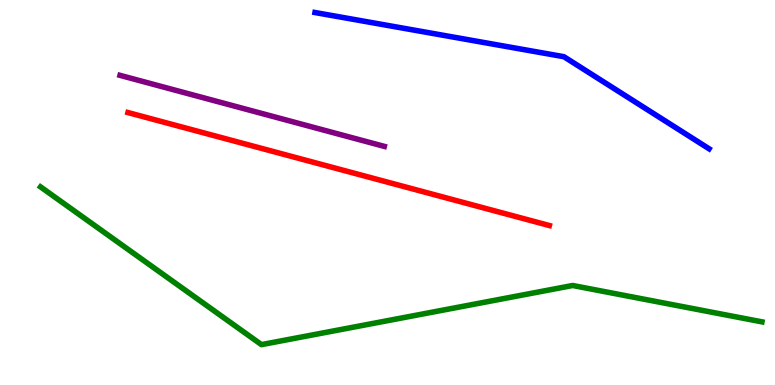[{'lines': ['blue', 'red'], 'intersections': []}, {'lines': ['green', 'red'], 'intersections': []}, {'lines': ['purple', 'red'], 'intersections': []}, {'lines': ['blue', 'green'], 'intersections': []}, {'lines': ['blue', 'purple'], 'intersections': []}, {'lines': ['green', 'purple'], 'intersections': []}]